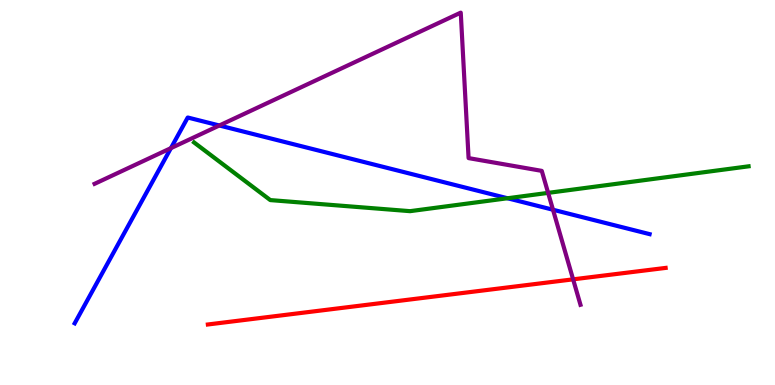[{'lines': ['blue', 'red'], 'intersections': []}, {'lines': ['green', 'red'], 'intersections': []}, {'lines': ['purple', 'red'], 'intersections': [{'x': 7.4, 'y': 2.74}]}, {'lines': ['blue', 'green'], 'intersections': [{'x': 6.55, 'y': 4.85}]}, {'lines': ['blue', 'purple'], 'intersections': [{'x': 2.21, 'y': 6.15}, {'x': 2.83, 'y': 6.74}, {'x': 7.14, 'y': 4.55}]}, {'lines': ['green', 'purple'], 'intersections': [{'x': 7.07, 'y': 4.99}]}]